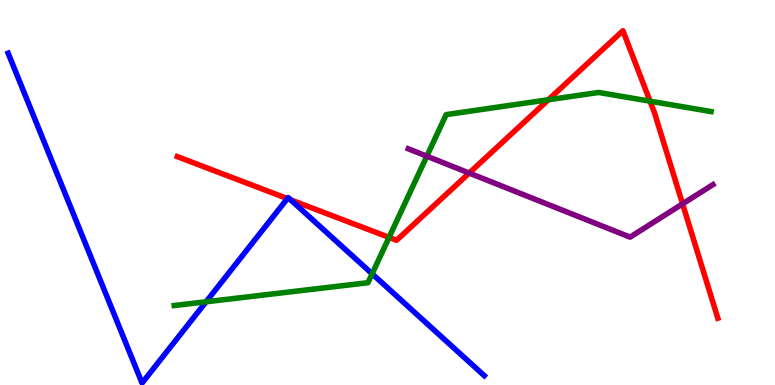[{'lines': ['blue', 'red'], 'intersections': [{'x': 3.71, 'y': 4.84}, {'x': 3.75, 'y': 4.81}]}, {'lines': ['green', 'red'], 'intersections': [{'x': 5.02, 'y': 3.83}, {'x': 7.08, 'y': 7.41}, {'x': 8.39, 'y': 7.37}]}, {'lines': ['purple', 'red'], 'intersections': [{'x': 6.05, 'y': 5.51}, {'x': 8.81, 'y': 4.7}]}, {'lines': ['blue', 'green'], 'intersections': [{'x': 2.66, 'y': 2.16}, {'x': 4.8, 'y': 2.89}]}, {'lines': ['blue', 'purple'], 'intersections': []}, {'lines': ['green', 'purple'], 'intersections': [{'x': 5.51, 'y': 5.94}]}]